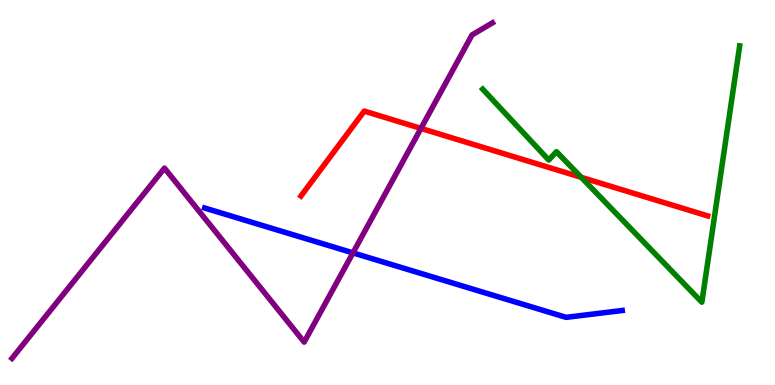[{'lines': ['blue', 'red'], 'intersections': []}, {'lines': ['green', 'red'], 'intersections': [{'x': 7.5, 'y': 5.39}]}, {'lines': ['purple', 'red'], 'intersections': [{'x': 5.43, 'y': 6.66}]}, {'lines': ['blue', 'green'], 'intersections': []}, {'lines': ['blue', 'purple'], 'intersections': [{'x': 4.55, 'y': 3.43}]}, {'lines': ['green', 'purple'], 'intersections': []}]